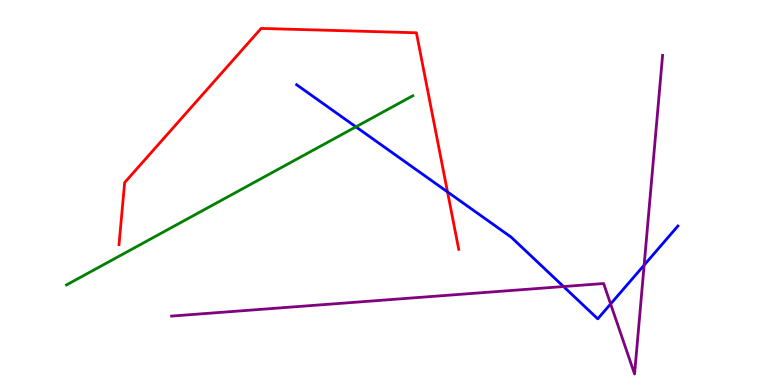[{'lines': ['blue', 'red'], 'intersections': [{'x': 5.77, 'y': 5.02}]}, {'lines': ['green', 'red'], 'intersections': []}, {'lines': ['purple', 'red'], 'intersections': []}, {'lines': ['blue', 'green'], 'intersections': [{'x': 4.59, 'y': 6.71}]}, {'lines': ['blue', 'purple'], 'intersections': [{'x': 7.27, 'y': 2.56}, {'x': 7.88, 'y': 2.1}, {'x': 8.31, 'y': 3.11}]}, {'lines': ['green', 'purple'], 'intersections': []}]